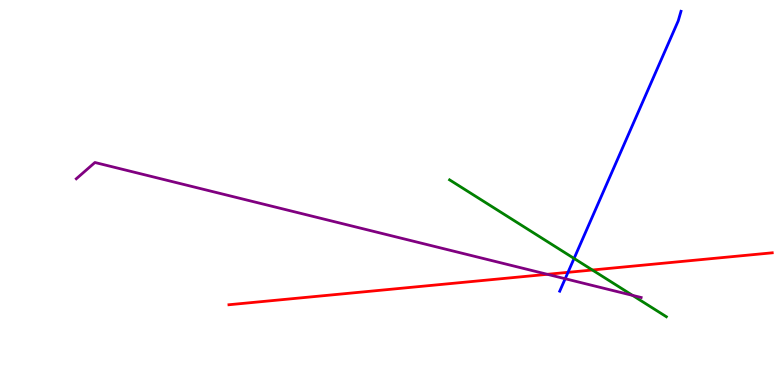[{'lines': ['blue', 'red'], 'intersections': [{'x': 7.33, 'y': 2.93}]}, {'lines': ['green', 'red'], 'intersections': [{'x': 7.64, 'y': 2.99}]}, {'lines': ['purple', 'red'], 'intersections': [{'x': 7.06, 'y': 2.88}]}, {'lines': ['blue', 'green'], 'intersections': [{'x': 7.41, 'y': 3.29}]}, {'lines': ['blue', 'purple'], 'intersections': [{'x': 7.29, 'y': 2.76}]}, {'lines': ['green', 'purple'], 'intersections': [{'x': 8.16, 'y': 2.33}]}]